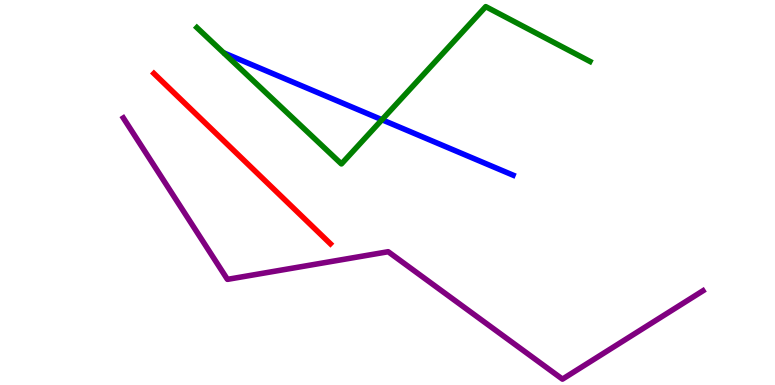[{'lines': ['blue', 'red'], 'intersections': []}, {'lines': ['green', 'red'], 'intersections': []}, {'lines': ['purple', 'red'], 'intersections': []}, {'lines': ['blue', 'green'], 'intersections': [{'x': 4.93, 'y': 6.89}]}, {'lines': ['blue', 'purple'], 'intersections': []}, {'lines': ['green', 'purple'], 'intersections': []}]